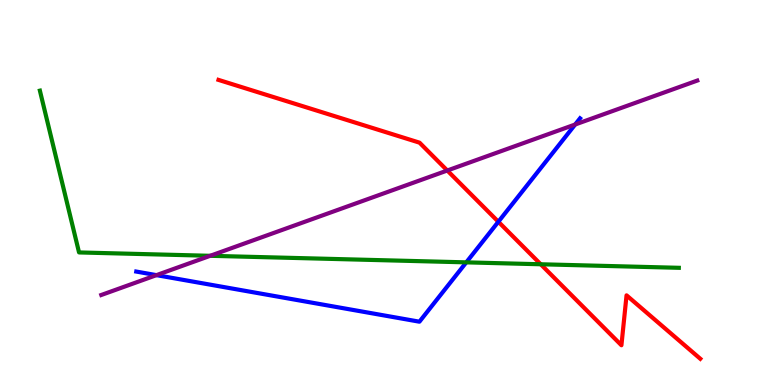[{'lines': ['blue', 'red'], 'intersections': [{'x': 6.43, 'y': 4.24}]}, {'lines': ['green', 'red'], 'intersections': [{'x': 6.98, 'y': 3.14}]}, {'lines': ['purple', 'red'], 'intersections': [{'x': 5.77, 'y': 5.57}]}, {'lines': ['blue', 'green'], 'intersections': [{'x': 6.02, 'y': 3.19}]}, {'lines': ['blue', 'purple'], 'intersections': [{'x': 2.02, 'y': 2.85}, {'x': 7.42, 'y': 6.77}]}, {'lines': ['green', 'purple'], 'intersections': [{'x': 2.71, 'y': 3.36}]}]